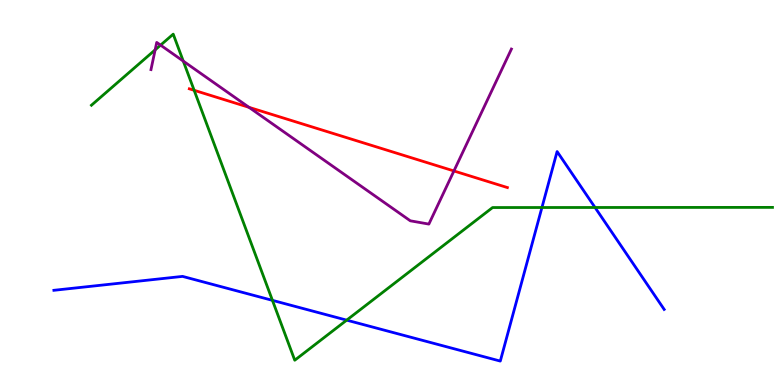[{'lines': ['blue', 'red'], 'intersections': []}, {'lines': ['green', 'red'], 'intersections': [{'x': 2.51, 'y': 7.65}]}, {'lines': ['purple', 'red'], 'intersections': [{'x': 3.21, 'y': 7.21}, {'x': 5.86, 'y': 5.56}]}, {'lines': ['blue', 'green'], 'intersections': [{'x': 3.52, 'y': 2.2}, {'x': 4.47, 'y': 1.68}, {'x': 6.99, 'y': 4.61}, {'x': 7.68, 'y': 4.61}]}, {'lines': ['blue', 'purple'], 'intersections': []}, {'lines': ['green', 'purple'], 'intersections': [{'x': 2.0, 'y': 8.71}, {'x': 2.07, 'y': 8.83}, {'x': 2.36, 'y': 8.41}]}]